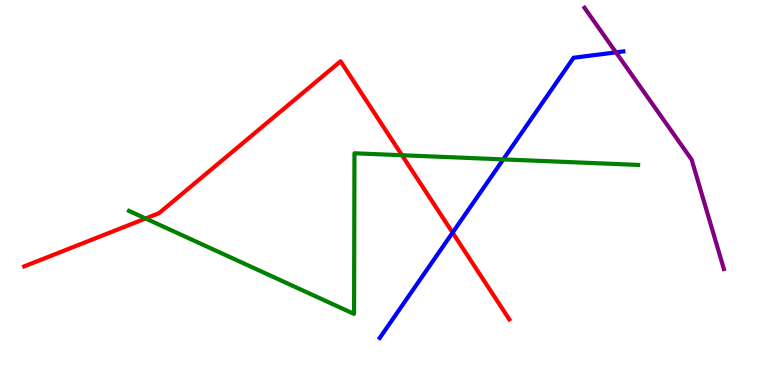[{'lines': ['blue', 'red'], 'intersections': [{'x': 5.84, 'y': 3.96}]}, {'lines': ['green', 'red'], 'intersections': [{'x': 1.88, 'y': 4.32}, {'x': 5.19, 'y': 5.97}]}, {'lines': ['purple', 'red'], 'intersections': []}, {'lines': ['blue', 'green'], 'intersections': [{'x': 6.49, 'y': 5.86}]}, {'lines': ['blue', 'purple'], 'intersections': [{'x': 7.95, 'y': 8.64}]}, {'lines': ['green', 'purple'], 'intersections': []}]